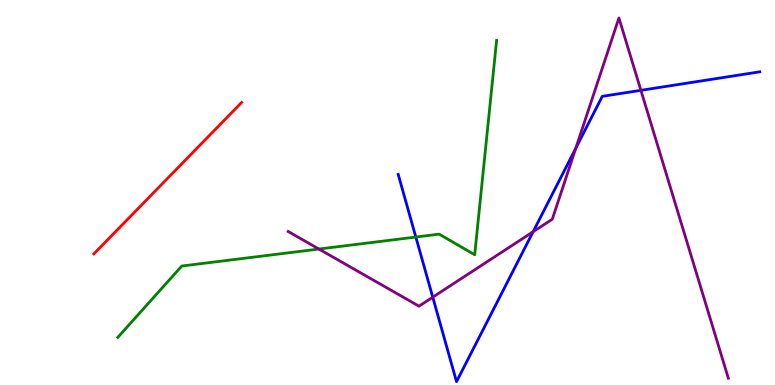[{'lines': ['blue', 'red'], 'intersections': []}, {'lines': ['green', 'red'], 'intersections': []}, {'lines': ['purple', 'red'], 'intersections': []}, {'lines': ['blue', 'green'], 'intersections': [{'x': 5.37, 'y': 3.84}]}, {'lines': ['blue', 'purple'], 'intersections': [{'x': 5.58, 'y': 2.28}, {'x': 6.88, 'y': 3.98}, {'x': 7.43, 'y': 6.15}, {'x': 8.27, 'y': 7.65}]}, {'lines': ['green', 'purple'], 'intersections': [{'x': 4.12, 'y': 3.53}]}]